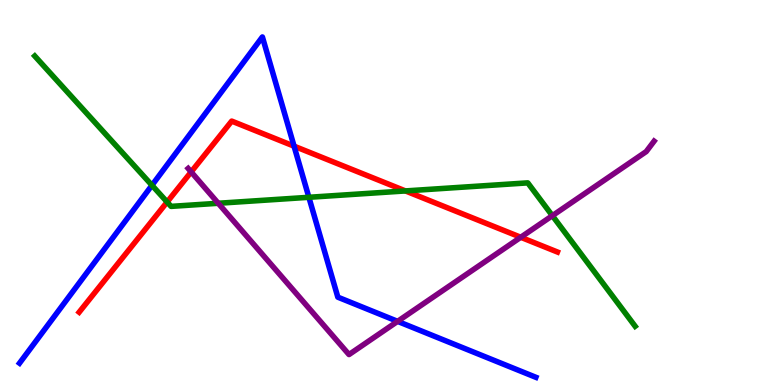[{'lines': ['blue', 'red'], 'intersections': [{'x': 3.79, 'y': 6.2}]}, {'lines': ['green', 'red'], 'intersections': [{'x': 2.16, 'y': 4.75}, {'x': 5.23, 'y': 5.04}]}, {'lines': ['purple', 'red'], 'intersections': [{'x': 2.47, 'y': 5.53}, {'x': 6.72, 'y': 3.84}]}, {'lines': ['blue', 'green'], 'intersections': [{'x': 1.96, 'y': 5.19}, {'x': 3.99, 'y': 4.88}]}, {'lines': ['blue', 'purple'], 'intersections': [{'x': 5.13, 'y': 1.65}]}, {'lines': ['green', 'purple'], 'intersections': [{'x': 2.82, 'y': 4.72}, {'x': 7.13, 'y': 4.4}]}]